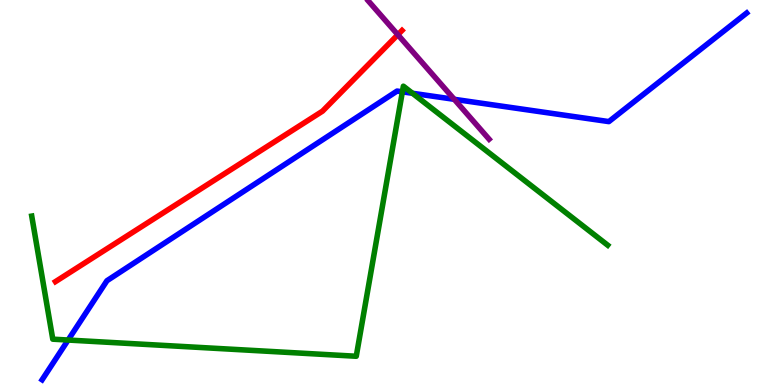[{'lines': ['blue', 'red'], 'intersections': []}, {'lines': ['green', 'red'], 'intersections': []}, {'lines': ['purple', 'red'], 'intersections': [{'x': 5.13, 'y': 9.1}]}, {'lines': ['blue', 'green'], 'intersections': [{'x': 0.879, 'y': 1.17}, {'x': 5.19, 'y': 7.61}, {'x': 5.32, 'y': 7.58}]}, {'lines': ['blue', 'purple'], 'intersections': [{'x': 5.86, 'y': 7.42}]}, {'lines': ['green', 'purple'], 'intersections': []}]